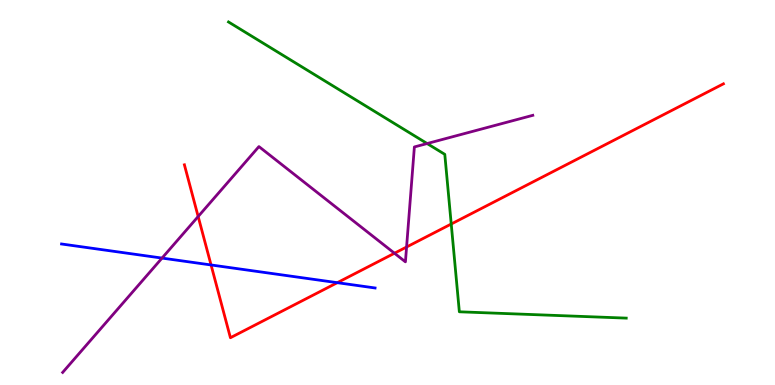[{'lines': ['blue', 'red'], 'intersections': [{'x': 2.72, 'y': 3.12}, {'x': 4.35, 'y': 2.66}]}, {'lines': ['green', 'red'], 'intersections': [{'x': 5.82, 'y': 4.18}]}, {'lines': ['purple', 'red'], 'intersections': [{'x': 2.56, 'y': 4.38}, {'x': 5.09, 'y': 3.42}, {'x': 5.25, 'y': 3.58}]}, {'lines': ['blue', 'green'], 'intersections': []}, {'lines': ['blue', 'purple'], 'intersections': [{'x': 2.09, 'y': 3.3}]}, {'lines': ['green', 'purple'], 'intersections': [{'x': 5.51, 'y': 6.27}]}]